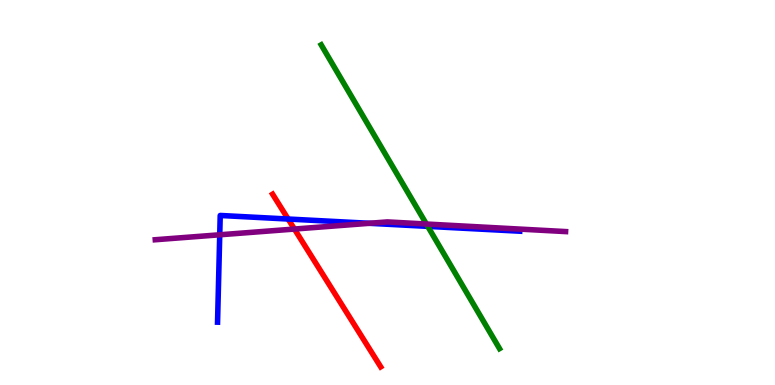[{'lines': ['blue', 'red'], 'intersections': [{'x': 3.72, 'y': 4.31}]}, {'lines': ['green', 'red'], 'intersections': []}, {'lines': ['purple', 'red'], 'intersections': [{'x': 3.8, 'y': 4.05}]}, {'lines': ['blue', 'green'], 'intersections': [{'x': 5.52, 'y': 4.12}]}, {'lines': ['blue', 'purple'], 'intersections': [{'x': 2.84, 'y': 3.9}, {'x': 4.77, 'y': 4.2}]}, {'lines': ['green', 'purple'], 'intersections': [{'x': 5.5, 'y': 4.18}]}]